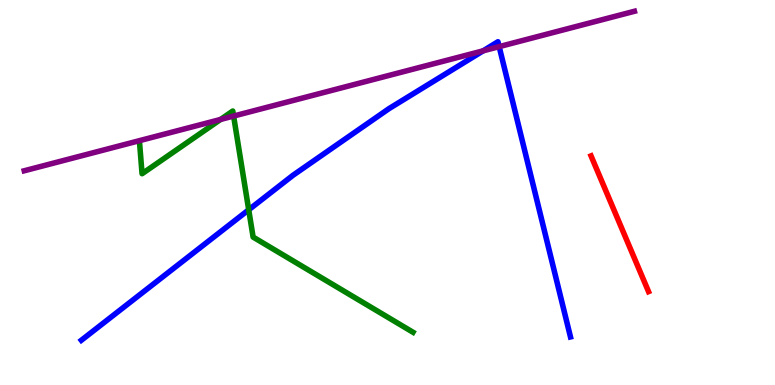[{'lines': ['blue', 'red'], 'intersections': []}, {'lines': ['green', 'red'], 'intersections': []}, {'lines': ['purple', 'red'], 'intersections': []}, {'lines': ['blue', 'green'], 'intersections': [{'x': 3.21, 'y': 4.55}]}, {'lines': ['blue', 'purple'], 'intersections': [{'x': 6.23, 'y': 8.68}, {'x': 6.44, 'y': 8.79}]}, {'lines': ['green', 'purple'], 'intersections': [{'x': 2.85, 'y': 6.9}, {'x': 3.01, 'y': 6.99}]}]